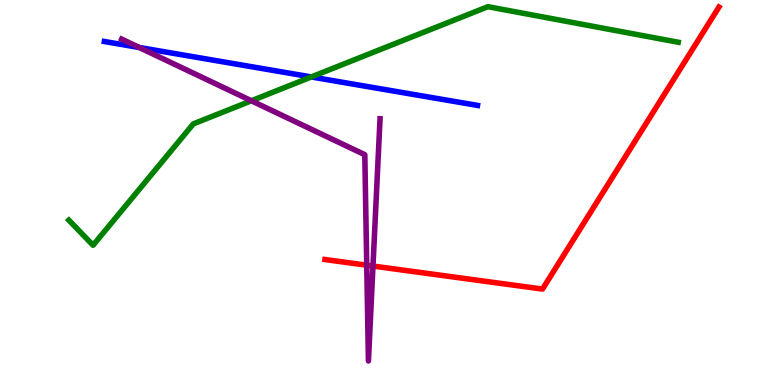[{'lines': ['blue', 'red'], 'intersections': []}, {'lines': ['green', 'red'], 'intersections': []}, {'lines': ['purple', 'red'], 'intersections': [{'x': 4.73, 'y': 3.11}, {'x': 4.81, 'y': 3.09}]}, {'lines': ['blue', 'green'], 'intersections': [{'x': 4.02, 'y': 8.0}]}, {'lines': ['blue', 'purple'], 'intersections': [{'x': 1.8, 'y': 8.77}]}, {'lines': ['green', 'purple'], 'intersections': [{'x': 3.24, 'y': 7.38}]}]